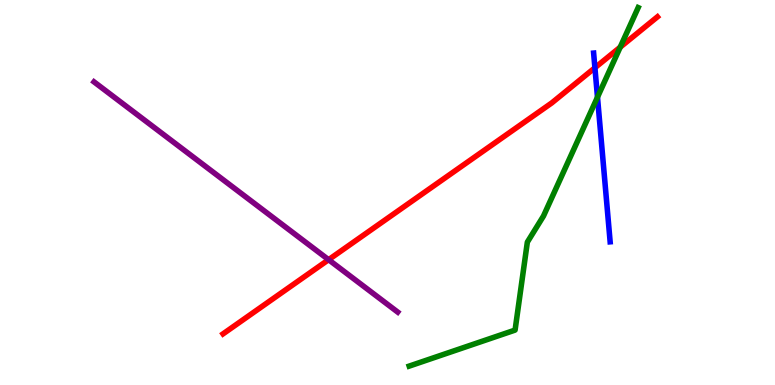[{'lines': ['blue', 'red'], 'intersections': [{'x': 7.68, 'y': 8.24}]}, {'lines': ['green', 'red'], 'intersections': [{'x': 8.0, 'y': 8.77}]}, {'lines': ['purple', 'red'], 'intersections': [{'x': 4.24, 'y': 3.25}]}, {'lines': ['blue', 'green'], 'intersections': [{'x': 7.71, 'y': 7.48}]}, {'lines': ['blue', 'purple'], 'intersections': []}, {'lines': ['green', 'purple'], 'intersections': []}]